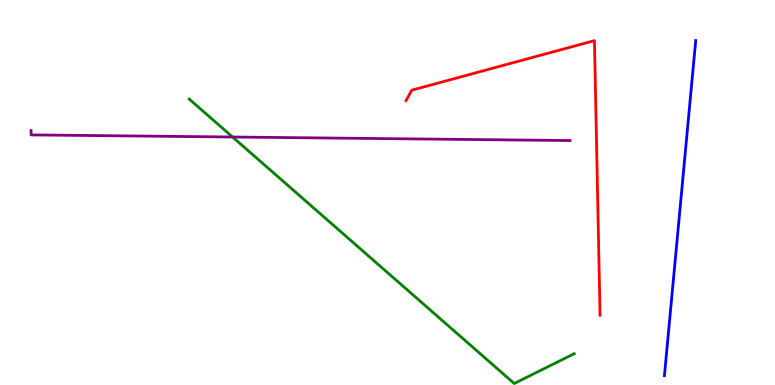[{'lines': ['blue', 'red'], 'intersections': []}, {'lines': ['green', 'red'], 'intersections': []}, {'lines': ['purple', 'red'], 'intersections': []}, {'lines': ['blue', 'green'], 'intersections': []}, {'lines': ['blue', 'purple'], 'intersections': []}, {'lines': ['green', 'purple'], 'intersections': [{'x': 3.0, 'y': 6.44}]}]